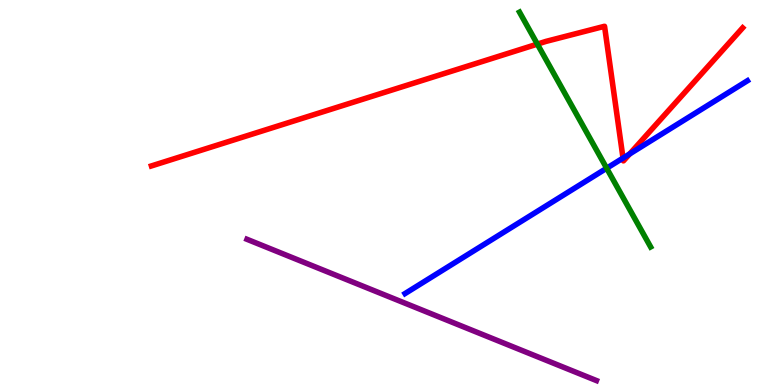[{'lines': ['blue', 'red'], 'intersections': [{'x': 8.04, 'y': 5.89}, {'x': 8.12, 'y': 6.0}]}, {'lines': ['green', 'red'], 'intersections': [{'x': 6.93, 'y': 8.85}]}, {'lines': ['purple', 'red'], 'intersections': []}, {'lines': ['blue', 'green'], 'intersections': [{'x': 7.83, 'y': 5.63}]}, {'lines': ['blue', 'purple'], 'intersections': []}, {'lines': ['green', 'purple'], 'intersections': []}]